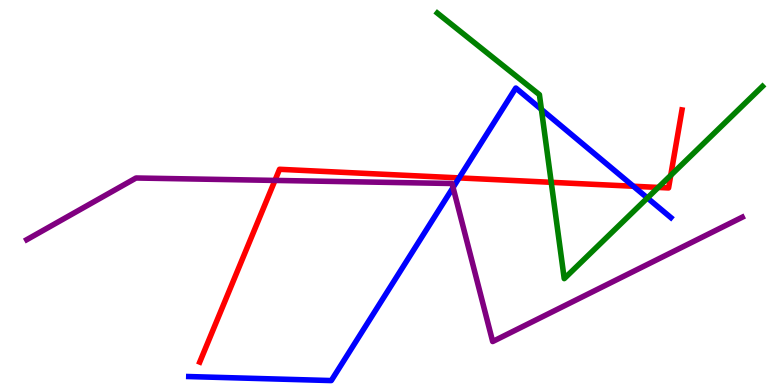[{'lines': ['blue', 'red'], 'intersections': [{'x': 5.92, 'y': 5.38}, {'x': 8.17, 'y': 5.16}]}, {'lines': ['green', 'red'], 'intersections': [{'x': 7.11, 'y': 5.26}, {'x': 8.49, 'y': 5.13}, {'x': 8.65, 'y': 5.45}]}, {'lines': ['purple', 'red'], 'intersections': [{'x': 3.55, 'y': 5.31}]}, {'lines': ['blue', 'green'], 'intersections': [{'x': 6.99, 'y': 7.16}, {'x': 8.35, 'y': 4.86}]}, {'lines': ['blue', 'purple'], 'intersections': [{'x': 5.85, 'y': 5.13}]}, {'lines': ['green', 'purple'], 'intersections': []}]